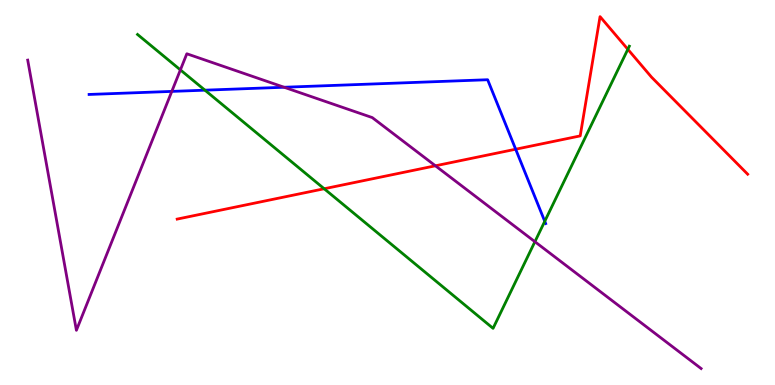[{'lines': ['blue', 'red'], 'intersections': [{'x': 6.65, 'y': 6.12}]}, {'lines': ['green', 'red'], 'intersections': [{'x': 4.18, 'y': 5.1}, {'x': 8.1, 'y': 8.72}]}, {'lines': ['purple', 'red'], 'intersections': [{'x': 5.62, 'y': 5.69}]}, {'lines': ['blue', 'green'], 'intersections': [{'x': 2.64, 'y': 7.66}, {'x': 7.03, 'y': 4.25}]}, {'lines': ['blue', 'purple'], 'intersections': [{'x': 2.22, 'y': 7.63}, {'x': 3.67, 'y': 7.73}]}, {'lines': ['green', 'purple'], 'intersections': [{'x': 2.33, 'y': 8.18}, {'x': 6.9, 'y': 3.72}]}]